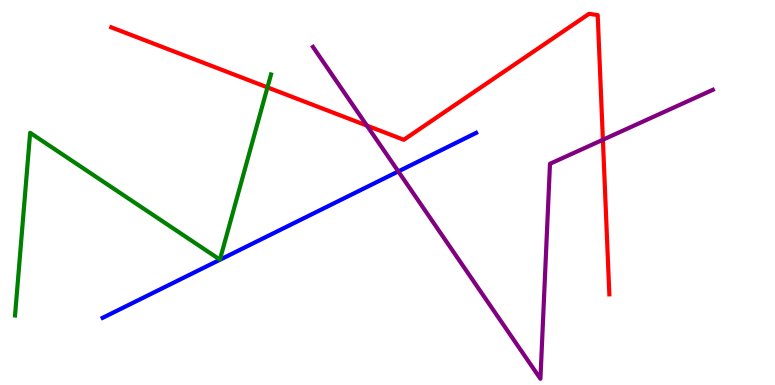[{'lines': ['blue', 'red'], 'intersections': []}, {'lines': ['green', 'red'], 'intersections': [{'x': 3.45, 'y': 7.73}]}, {'lines': ['purple', 'red'], 'intersections': [{'x': 4.73, 'y': 6.74}, {'x': 7.78, 'y': 6.37}]}, {'lines': ['blue', 'green'], 'intersections': []}, {'lines': ['blue', 'purple'], 'intersections': [{'x': 5.14, 'y': 5.55}]}, {'lines': ['green', 'purple'], 'intersections': []}]